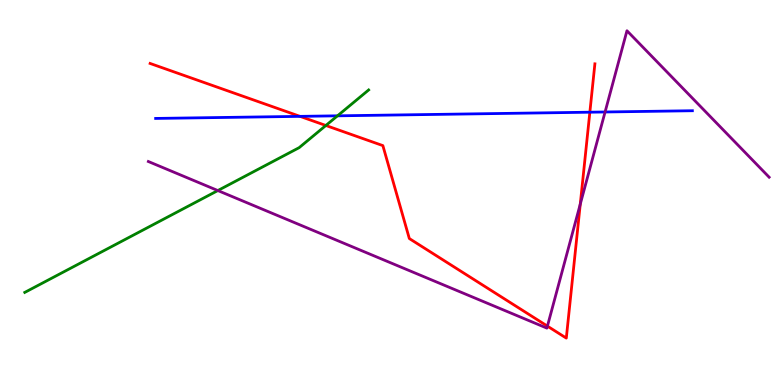[{'lines': ['blue', 'red'], 'intersections': [{'x': 3.87, 'y': 6.98}, {'x': 7.61, 'y': 7.09}]}, {'lines': ['green', 'red'], 'intersections': [{'x': 4.2, 'y': 6.74}]}, {'lines': ['purple', 'red'], 'intersections': [{'x': 7.06, 'y': 1.53}, {'x': 7.49, 'y': 4.7}]}, {'lines': ['blue', 'green'], 'intersections': [{'x': 4.35, 'y': 6.99}]}, {'lines': ['blue', 'purple'], 'intersections': [{'x': 7.81, 'y': 7.09}]}, {'lines': ['green', 'purple'], 'intersections': [{'x': 2.81, 'y': 5.05}]}]